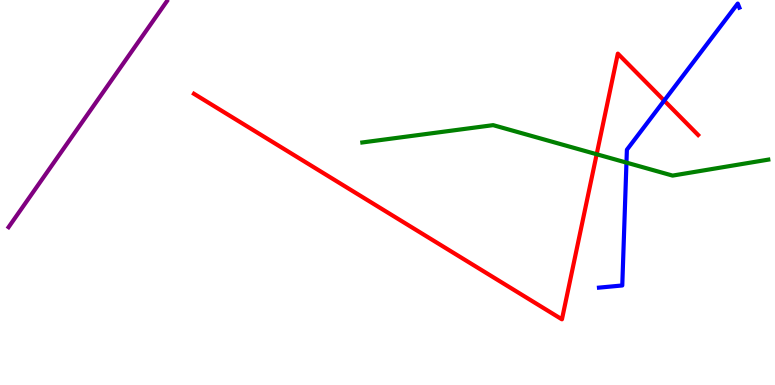[{'lines': ['blue', 'red'], 'intersections': [{'x': 8.57, 'y': 7.39}]}, {'lines': ['green', 'red'], 'intersections': [{'x': 7.7, 'y': 5.99}]}, {'lines': ['purple', 'red'], 'intersections': []}, {'lines': ['blue', 'green'], 'intersections': [{'x': 8.08, 'y': 5.78}]}, {'lines': ['blue', 'purple'], 'intersections': []}, {'lines': ['green', 'purple'], 'intersections': []}]